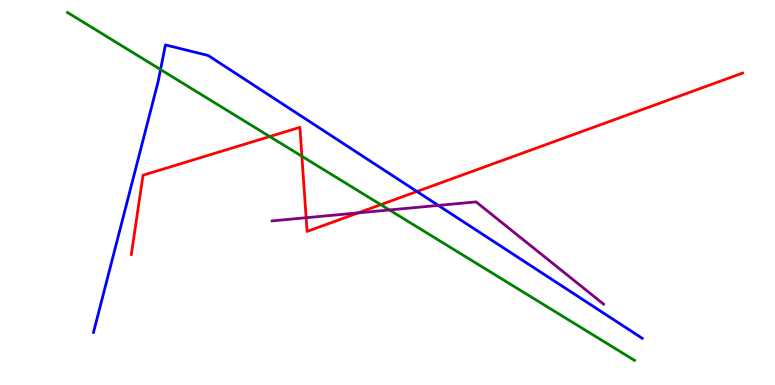[{'lines': ['blue', 'red'], 'intersections': [{'x': 5.38, 'y': 5.03}]}, {'lines': ['green', 'red'], 'intersections': [{'x': 3.48, 'y': 6.45}, {'x': 3.9, 'y': 5.94}, {'x': 4.91, 'y': 4.68}]}, {'lines': ['purple', 'red'], 'intersections': [{'x': 3.95, 'y': 4.34}, {'x': 4.62, 'y': 4.47}]}, {'lines': ['blue', 'green'], 'intersections': [{'x': 2.07, 'y': 8.19}]}, {'lines': ['blue', 'purple'], 'intersections': [{'x': 5.66, 'y': 4.66}]}, {'lines': ['green', 'purple'], 'intersections': [{'x': 5.02, 'y': 4.55}]}]